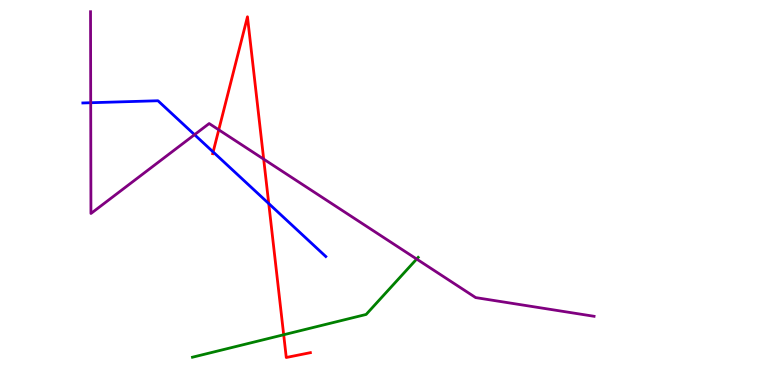[{'lines': ['blue', 'red'], 'intersections': [{'x': 2.75, 'y': 6.05}, {'x': 3.47, 'y': 4.71}]}, {'lines': ['green', 'red'], 'intersections': [{'x': 3.66, 'y': 1.31}]}, {'lines': ['purple', 'red'], 'intersections': [{'x': 2.82, 'y': 6.63}, {'x': 3.4, 'y': 5.87}]}, {'lines': ['blue', 'green'], 'intersections': []}, {'lines': ['blue', 'purple'], 'intersections': [{'x': 1.17, 'y': 7.33}, {'x': 2.51, 'y': 6.5}]}, {'lines': ['green', 'purple'], 'intersections': [{'x': 5.38, 'y': 3.27}]}]